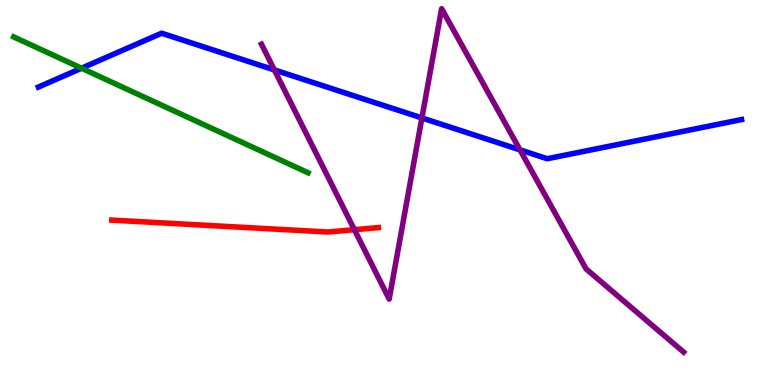[{'lines': ['blue', 'red'], 'intersections': []}, {'lines': ['green', 'red'], 'intersections': []}, {'lines': ['purple', 'red'], 'intersections': [{'x': 4.57, 'y': 4.03}]}, {'lines': ['blue', 'green'], 'intersections': [{'x': 1.05, 'y': 8.23}]}, {'lines': ['blue', 'purple'], 'intersections': [{'x': 3.54, 'y': 8.18}, {'x': 5.44, 'y': 6.94}, {'x': 6.71, 'y': 6.11}]}, {'lines': ['green', 'purple'], 'intersections': []}]